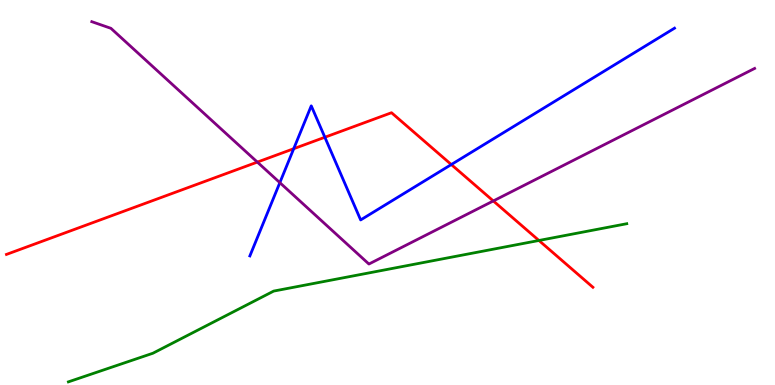[{'lines': ['blue', 'red'], 'intersections': [{'x': 3.79, 'y': 6.14}, {'x': 4.19, 'y': 6.44}, {'x': 5.82, 'y': 5.73}]}, {'lines': ['green', 'red'], 'intersections': [{'x': 6.95, 'y': 3.75}]}, {'lines': ['purple', 'red'], 'intersections': [{'x': 3.32, 'y': 5.79}, {'x': 6.37, 'y': 4.78}]}, {'lines': ['blue', 'green'], 'intersections': []}, {'lines': ['blue', 'purple'], 'intersections': [{'x': 3.61, 'y': 5.26}]}, {'lines': ['green', 'purple'], 'intersections': []}]